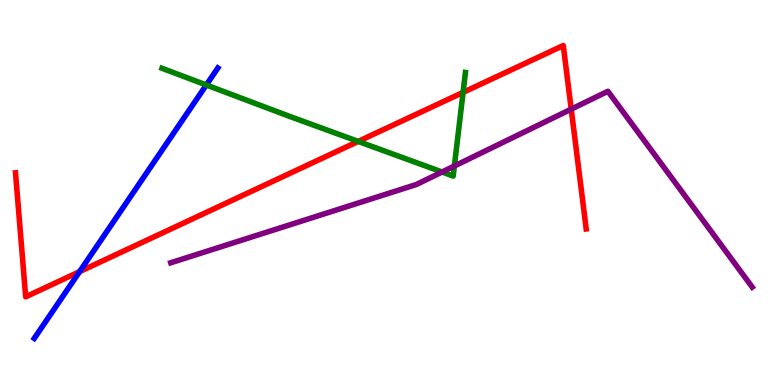[{'lines': ['blue', 'red'], 'intersections': [{'x': 1.03, 'y': 2.94}]}, {'lines': ['green', 'red'], 'intersections': [{'x': 4.62, 'y': 6.33}, {'x': 5.98, 'y': 7.6}]}, {'lines': ['purple', 'red'], 'intersections': [{'x': 7.37, 'y': 7.17}]}, {'lines': ['blue', 'green'], 'intersections': [{'x': 2.66, 'y': 7.79}]}, {'lines': ['blue', 'purple'], 'intersections': []}, {'lines': ['green', 'purple'], 'intersections': [{'x': 5.7, 'y': 5.53}, {'x': 5.86, 'y': 5.69}]}]